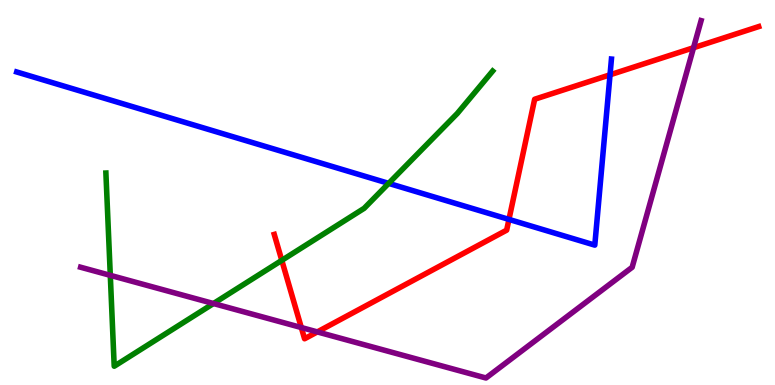[{'lines': ['blue', 'red'], 'intersections': [{'x': 6.57, 'y': 4.3}, {'x': 7.87, 'y': 8.06}]}, {'lines': ['green', 'red'], 'intersections': [{'x': 3.64, 'y': 3.24}]}, {'lines': ['purple', 'red'], 'intersections': [{'x': 3.89, 'y': 1.49}, {'x': 4.09, 'y': 1.38}, {'x': 8.95, 'y': 8.76}]}, {'lines': ['blue', 'green'], 'intersections': [{'x': 5.01, 'y': 5.24}]}, {'lines': ['blue', 'purple'], 'intersections': []}, {'lines': ['green', 'purple'], 'intersections': [{'x': 1.42, 'y': 2.85}, {'x': 2.75, 'y': 2.12}]}]